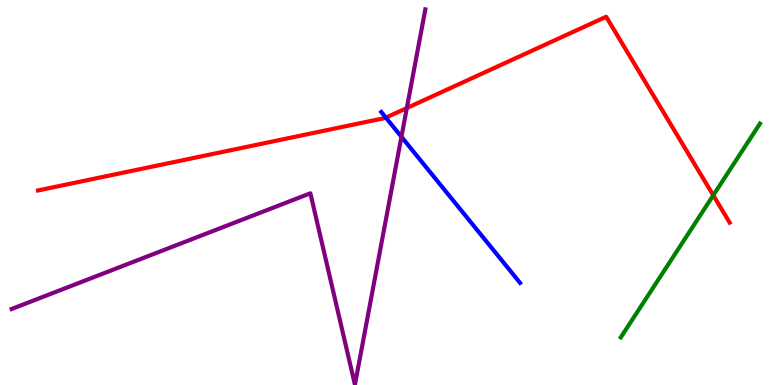[{'lines': ['blue', 'red'], 'intersections': [{'x': 4.98, 'y': 6.94}]}, {'lines': ['green', 'red'], 'intersections': [{'x': 9.2, 'y': 4.93}]}, {'lines': ['purple', 'red'], 'intersections': [{'x': 5.25, 'y': 7.19}]}, {'lines': ['blue', 'green'], 'intersections': []}, {'lines': ['blue', 'purple'], 'intersections': [{'x': 5.18, 'y': 6.45}]}, {'lines': ['green', 'purple'], 'intersections': []}]